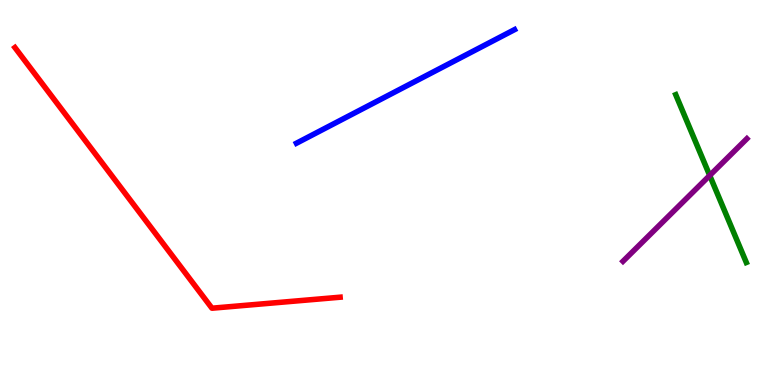[{'lines': ['blue', 'red'], 'intersections': []}, {'lines': ['green', 'red'], 'intersections': []}, {'lines': ['purple', 'red'], 'intersections': []}, {'lines': ['blue', 'green'], 'intersections': []}, {'lines': ['blue', 'purple'], 'intersections': []}, {'lines': ['green', 'purple'], 'intersections': [{'x': 9.16, 'y': 5.44}]}]